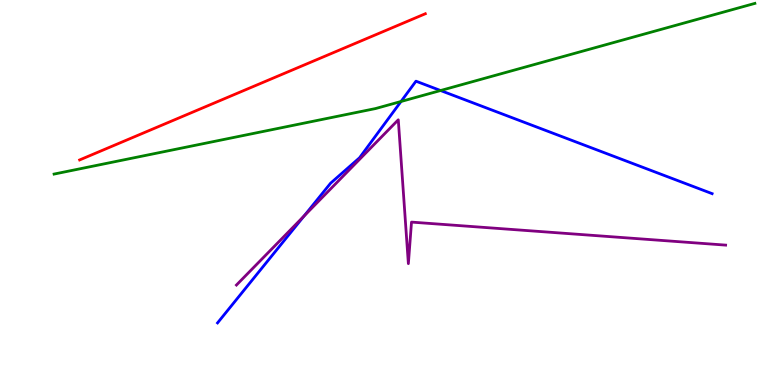[{'lines': ['blue', 'red'], 'intersections': []}, {'lines': ['green', 'red'], 'intersections': []}, {'lines': ['purple', 'red'], 'intersections': []}, {'lines': ['blue', 'green'], 'intersections': [{'x': 5.17, 'y': 7.36}, {'x': 5.68, 'y': 7.65}]}, {'lines': ['blue', 'purple'], 'intersections': [{'x': 3.92, 'y': 4.39}]}, {'lines': ['green', 'purple'], 'intersections': []}]